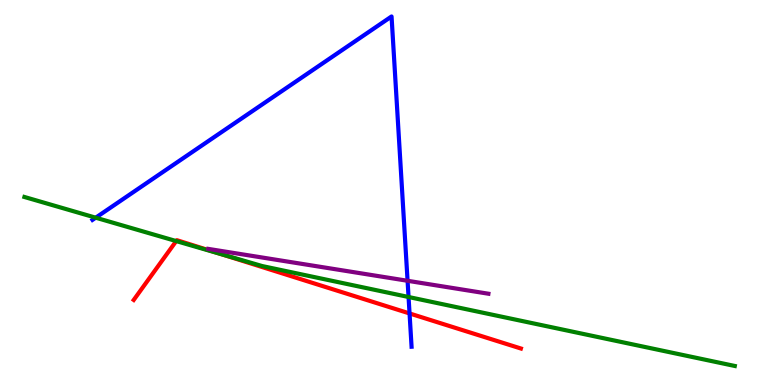[{'lines': ['blue', 'red'], 'intersections': [{'x': 5.28, 'y': 1.86}]}, {'lines': ['green', 'red'], 'intersections': [{'x': 2.27, 'y': 3.74}, {'x': 2.86, 'y': 3.4}]}, {'lines': ['purple', 'red'], 'intersections': []}, {'lines': ['blue', 'green'], 'intersections': [{'x': 1.23, 'y': 4.35}, {'x': 5.27, 'y': 2.29}]}, {'lines': ['blue', 'purple'], 'intersections': [{'x': 5.26, 'y': 2.71}]}, {'lines': ['green', 'purple'], 'intersections': []}]